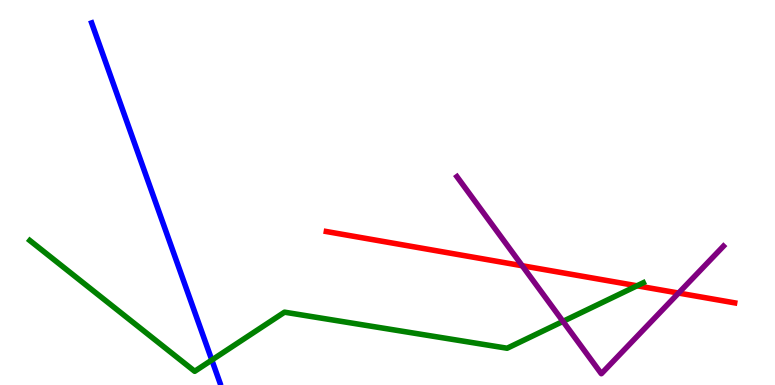[{'lines': ['blue', 'red'], 'intersections': []}, {'lines': ['green', 'red'], 'intersections': [{'x': 8.22, 'y': 2.58}]}, {'lines': ['purple', 'red'], 'intersections': [{'x': 6.74, 'y': 3.1}, {'x': 8.76, 'y': 2.39}]}, {'lines': ['blue', 'green'], 'intersections': [{'x': 2.73, 'y': 0.649}]}, {'lines': ['blue', 'purple'], 'intersections': []}, {'lines': ['green', 'purple'], 'intersections': [{'x': 7.26, 'y': 1.65}]}]